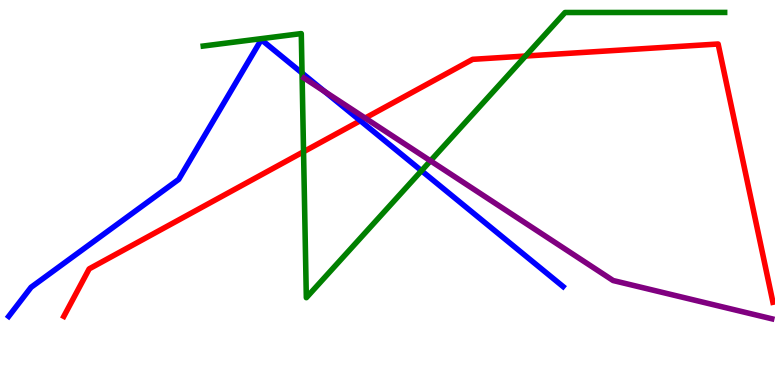[{'lines': ['blue', 'red'], 'intersections': [{'x': 4.65, 'y': 6.86}]}, {'lines': ['green', 'red'], 'intersections': [{'x': 3.92, 'y': 6.06}, {'x': 6.78, 'y': 8.54}]}, {'lines': ['purple', 'red'], 'intersections': [{'x': 4.71, 'y': 6.93}]}, {'lines': ['blue', 'green'], 'intersections': [{'x': 3.9, 'y': 8.1}, {'x': 5.44, 'y': 5.57}]}, {'lines': ['blue', 'purple'], 'intersections': [{'x': 4.19, 'y': 7.62}]}, {'lines': ['green', 'purple'], 'intersections': [{'x': 5.55, 'y': 5.82}]}]